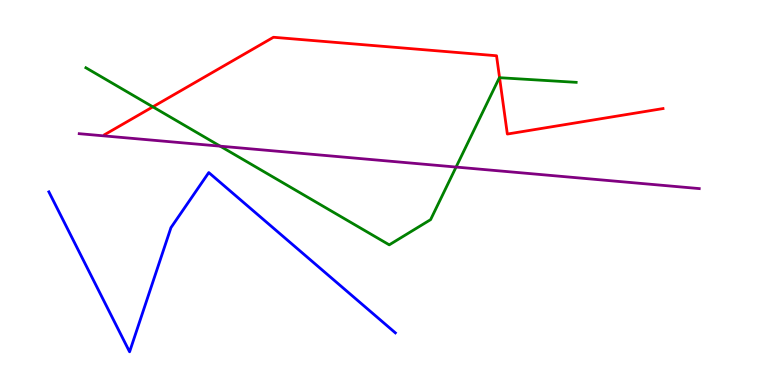[{'lines': ['blue', 'red'], 'intersections': []}, {'lines': ['green', 'red'], 'intersections': [{'x': 1.97, 'y': 7.22}, {'x': 6.45, 'y': 7.98}]}, {'lines': ['purple', 'red'], 'intersections': []}, {'lines': ['blue', 'green'], 'intersections': []}, {'lines': ['blue', 'purple'], 'intersections': []}, {'lines': ['green', 'purple'], 'intersections': [{'x': 2.84, 'y': 6.2}, {'x': 5.88, 'y': 5.66}]}]